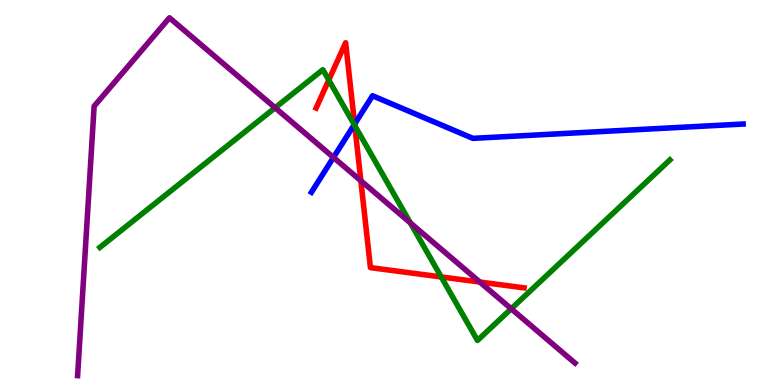[{'lines': ['blue', 'red'], 'intersections': [{'x': 4.58, 'y': 6.78}]}, {'lines': ['green', 'red'], 'intersections': [{'x': 4.24, 'y': 7.92}, {'x': 4.58, 'y': 6.74}, {'x': 5.69, 'y': 2.81}]}, {'lines': ['purple', 'red'], 'intersections': [{'x': 4.66, 'y': 5.31}, {'x': 6.19, 'y': 2.67}]}, {'lines': ['blue', 'green'], 'intersections': [{'x': 4.57, 'y': 6.76}]}, {'lines': ['blue', 'purple'], 'intersections': [{'x': 4.3, 'y': 5.91}]}, {'lines': ['green', 'purple'], 'intersections': [{'x': 3.55, 'y': 7.2}, {'x': 5.29, 'y': 4.21}, {'x': 6.6, 'y': 1.98}]}]